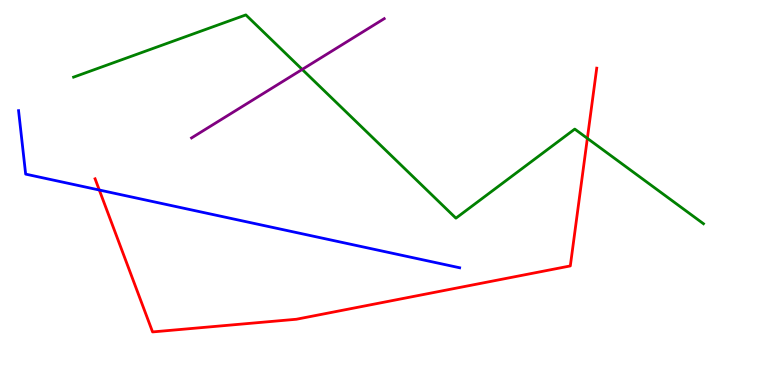[{'lines': ['blue', 'red'], 'intersections': [{'x': 1.28, 'y': 5.06}]}, {'lines': ['green', 'red'], 'intersections': [{'x': 7.58, 'y': 6.41}]}, {'lines': ['purple', 'red'], 'intersections': []}, {'lines': ['blue', 'green'], 'intersections': []}, {'lines': ['blue', 'purple'], 'intersections': []}, {'lines': ['green', 'purple'], 'intersections': [{'x': 3.9, 'y': 8.2}]}]